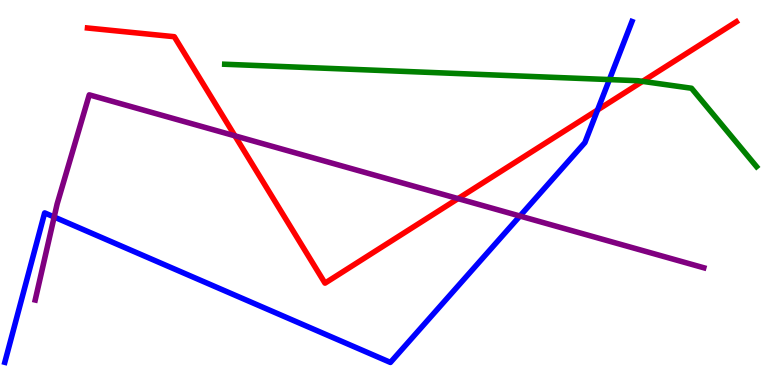[{'lines': ['blue', 'red'], 'intersections': [{'x': 7.71, 'y': 7.14}]}, {'lines': ['green', 'red'], 'intersections': [{'x': 8.29, 'y': 7.89}]}, {'lines': ['purple', 'red'], 'intersections': [{'x': 3.03, 'y': 6.47}, {'x': 5.91, 'y': 4.84}]}, {'lines': ['blue', 'green'], 'intersections': [{'x': 7.86, 'y': 7.93}]}, {'lines': ['blue', 'purple'], 'intersections': [{'x': 0.699, 'y': 4.36}, {'x': 6.71, 'y': 4.39}]}, {'lines': ['green', 'purple'], 'intersections': []}]